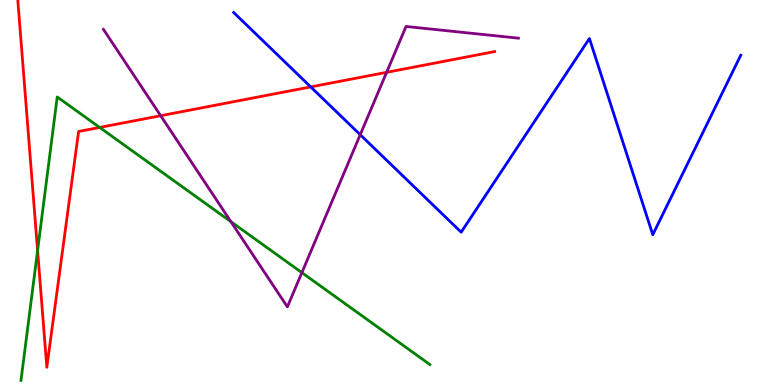[{'lines': ['blue', 'red'], 'intersections': [{'x': 4.01, 'y': 7.74}]}, {'lines': ['green', 'red'], 'intersections': [{'x': 0.485, 'y': 3.49}, {'x': 1.29, 'y': 6.69}]}, {'lines': ['purple', 'red'], 'intersections': [{'x': 2.07, 'y': 6.99}, {'x': 4.99, 'y': 8.12}]}, {'lines': ['blue', 'green'], 'intersections': []}, {'lines': ['blue', 'purple'], 'intersections': [{'x': 4.65, 'y': 6.5}]}, {'lines': ['green', 'purple'], 'intersections': [{'x': 2.98, 'y': 4.24}, {'x': 3.9, 'y': 2.92}]}]